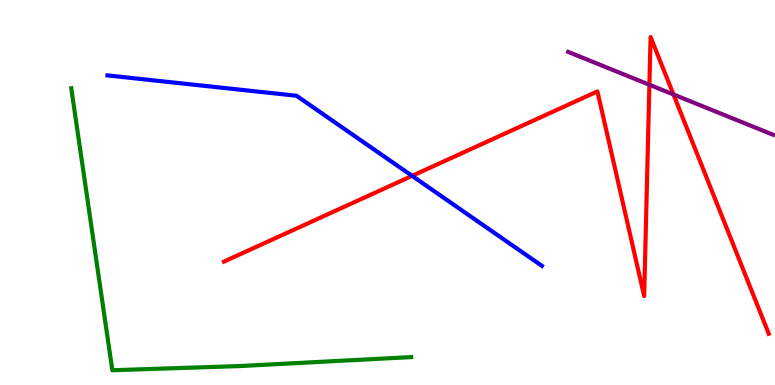[{'lines': ['blue', 'red'], 'intersections': [{'x': 5.32, 'y': 5.43}]}, {'lines': ['green', 'red'], 'intersections': []}, {'lines': ['purple', 'red'], 'intersections': [{'x': 8.38, 'y': 7.8}, {'x': 8.69, 'y': 7.55}]}, {'lines': ['blue', 'green'], 'intersections': []}, {'lines': ['blue', 'purple'], 'intersections': []}, {'lines': ['green', 'purple'], 'intersections': []}]